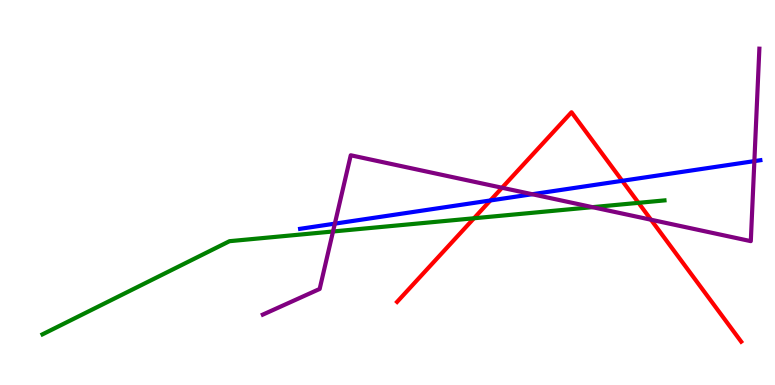[{'lines': ['blue', 'red'], 'intersections': [{'x': 6.33, 'y': 4.79}, {'x': 8.03, 'y': 5.3}]}, {'lines': ['green', 'red'], 'intersections': [{'x': 6.12, 'y': 4.33}, {'x': 8.24, 'y': 4.73}]}, {'lines': ['purple', 'red'], 'intersections': [{'x': 6.48, 'y': 5.12}, {'x': 8.4, 'y': 4.29}]}, {'lines': ['blue', 'green'], 'intersections': []}, {'lines': ['blue', 'purple'], 'intersections': [{'x': 4.32, 'y': 4.19}, {'x': 6.87, 'y': 4.96}, {'x': 9.73, 'y': 5.82}]}, {'lines': ['green', 'purple'], 'intersections': [{'x': 4.3, 'y': 3.99}, {'x': 7.64, 'y': 4.62}]}]